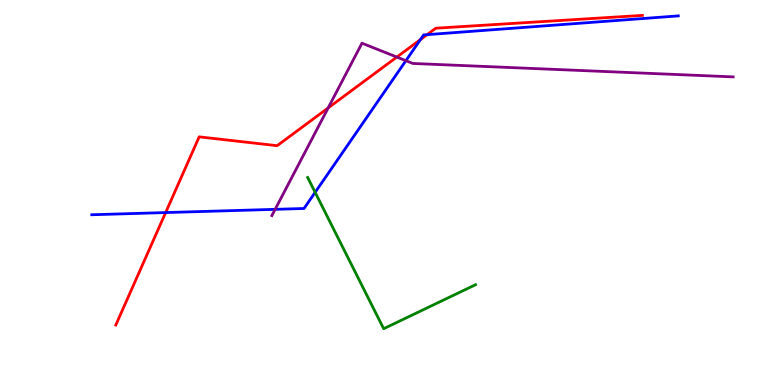[{'lines': ['blue', 'red'], 'intersections': [{'x': 2.14, 'y': 4.48}, {'x': 5.42, 'y': 8.97}, {'x': 5.51, 'y': 9.1}]}, {'lines': ['green', 'red'], 'intersections': []}, {'lines': ['purple', 'red'], 'intersections': [{'x': 4.23, 'y': 7.2}, {'x': 5.12, 'y': 8.52}]}, {'lines': ['blue', 'green'], 'intersections': [{'x': 4.07, 'y': 5.0}]}, {'lines': ['blue', 'purple'], 'intersections': [{'x': 3.55, 'y': 4.56}, {'x': 5.24, 'y': 8.42}]}, {'lines': ['green', 'purple'], 'intersections': []}]